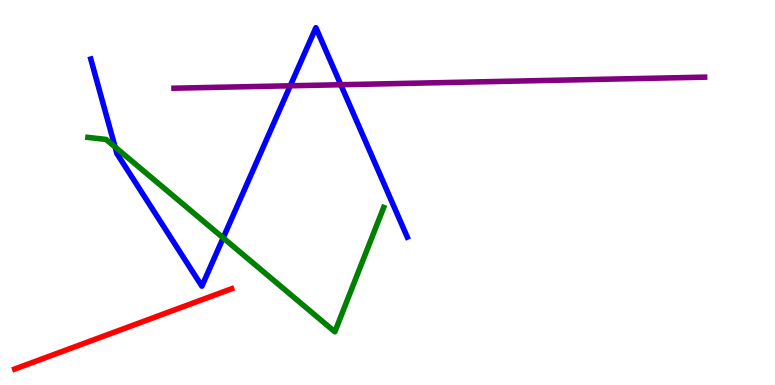[{'lines': ['blue', 'red'], 'intersections': []}, {'lines': ['green', 'red'], 'intersections': []}, {'lines': ['purple', 'red'], 'intersections': []}, {'lines': ['blue', 'green'], 'intersections': [{'x': 1.49, 'y': 6.18}, {'x': 2.88, 'y': 3.82}]}, {'lines': ['blue', 'purple'], 'intersections': [{'x': 3.75, 'y': 7.77}, {'x': 4.4, 'y': 7.8}]}, {'lines': ['green', 'purple'], 'intersections': []}]